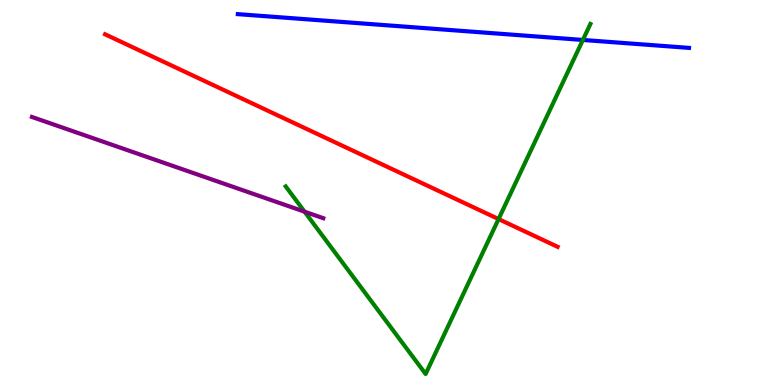[{'lines': ['blue', 'red'], 'intersections': []}, {'lines': ['green', 'red'], 'intersections': [{'x': 6.43, 'y': 4.31}]}, {'lines': ['purple', 'red'], 'intersections': []}, {'lines': ['blue', 'green'], 'intersections': [{'x': 7.52, 'y': 8.96}]}, {'lines': ['blue', 'purple'], 'intersections': []}, {'lines': ['green', 'purple'], 'intersections': [{'x': 3.93, 'y': 4.5}]}]